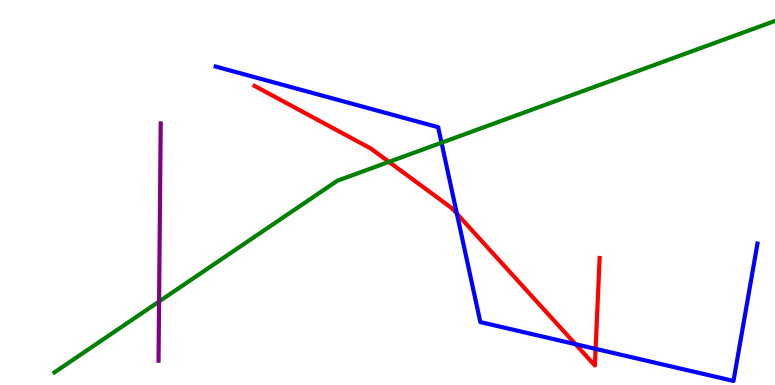[{'lines': ['blue', 'red'], 'intersections': [{'x': 5.9, 'y': 4.45}, {'x': 7.43, 'y': 1.06}, {'x': 7.69, 'y': 0.938}]}, {'lines': ['green', 'red'], 'intersections': [{'x': 5.02, 'y': 5.8}]}, {'lines': ['purple', 'red'], 'intersections': []}, {'lines': ['blue', 'green'], 'intersections': [{'x': 5.7, 'y': 6.29}]}, {'lines': ['blue', 'purple'], 'intersections': []}, {'lines': ['green', 'purple'], 'intersections': [{'x': 2.05, 'y': 2.17}]}]